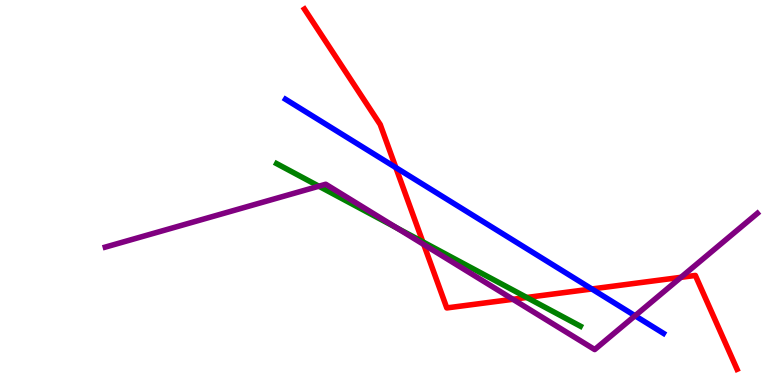[{'lines': ['blue', 'red'], 'intersections': [{'x': 5.11, 'y': 5.65}, {'x': 7.64, 'y': 2.49}]}, {'lines': ['green', 'red'], 'intersections': [{'x': 5.46, 'y': 3.72}, {'x': 6.8, 'y': 2.27}]}, {'lines': ['purple', 'red'], 'intersections': [{'x': 5.47, 'y': 3.65}, {'x': 6.62, 'y': 2.23}, {'x': 8.79, 'y': 2.8}]}, {'lines': ['blue', 'green'], 'intersections': []}, {'lines': ['blue', 'purple'], 'intersections': [{'x': 8.19, 'y': 1.8}]}, {'lines': ['green', 'purple'], 'intersections': [{'x': 4.11, 'y': 5.16}, {'x': 5.12, 'y': 4.08}]}]